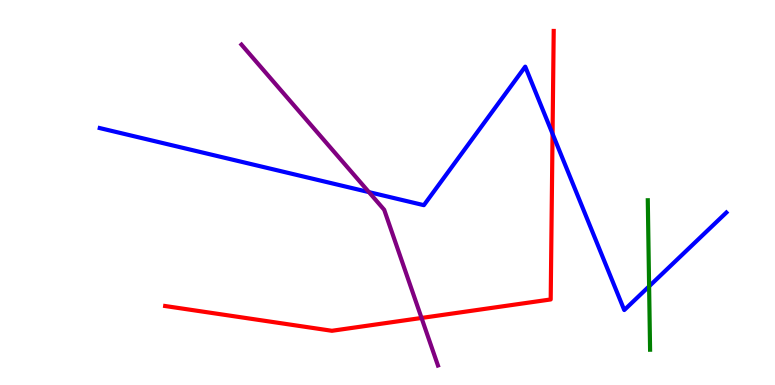[{'lines': ['blue', 'red'], 'intersections': [{'x': 7.13, 'y': 6.52}]}, {'lines': ['green', 'red'], 'intersections': []}, {'lines': ['purple', 'red'], 'intersections': [{'x': 5.44, 'y': 1.74}]}, {'lines': ['blue', 'green'], 'intersections': [{'x': 8.38, 'y': 2.56}]}, {'lines': ['blue', 'purple'], 'intersections': [{'x': 4.76, 'y': 5.01}]}, {'lines': ['green', 'purple'], 'intersections': []}]